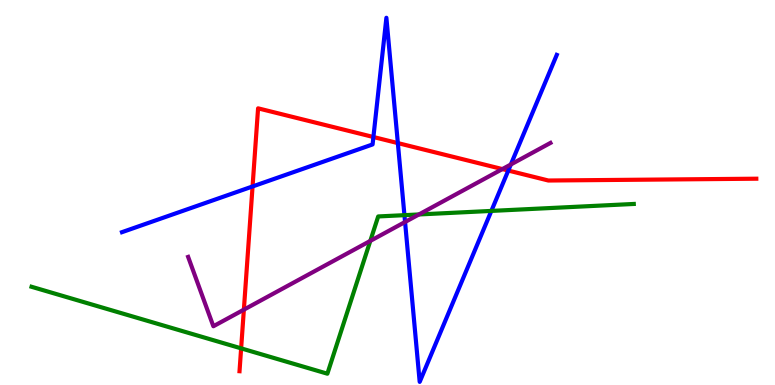[{'lines': ['blue', 'red'], 'intersections': [{'x': 3.26, 'y': 5.16}, {'x': 4.82, 'y': 6.44}, {'x': 5.13, 'y': 6.28}, {'x': 6.56, 'y': 5.57}]}, {'lines': ['green', 'red'], 'intersections': [{'x': 3.11, 'y': 0.952}]}, {'lines': ['purple', 'red'], 'intersections': [{'x': 3.15, 'y': 1.96}, {'x': 6.48, 'y': 5.61}]}, {'lines': ['blue', 'green'], 'intersections': [{'x': 5.22, 'y': 4.41}, {'x': 6.34, 'y': 4.52}]}, {'lines': ['blue', 'purple'], 'intersections': [{'x': 5.23, 'y': 4.23}, {'x': 6.59, 'y': 5.73}]}, {'lines': ['green', 'purple'], 'intersections': [{'x': 4.78, 'y': 3.74}, {'x': 5.41, 'y': 4.43}]}]